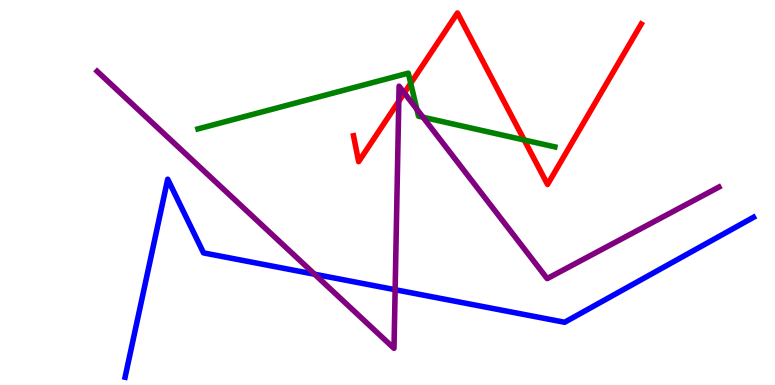[{'lines': ['blue', 'red'], 'intersections': []}, {'lines': ['green', 'red'], 'intersections': [{'x': 5.3, 'y': 7.84}, {'x': 6.76, 'y': 6.36}]}, {'lines': ['purple', 'red'], 'intersections': [{'x': 5.15, 'y': 7.37}, {'x': 5.22, 'y': 7.59}]}, {'lines': ['blue', 'green'], 'intersections': []}, {'lines': ['blue', 'purple'], 'intersections': [{'x': 4.06, 'y': 2.88}, {'x': 5.1, 'y': 2.48}]}, {'lines': ['green', 'purple'], 'intersections': [{'x': 5.38, 'y': 7.16}, {'x': 5.46, 'y': 6.96}]}]